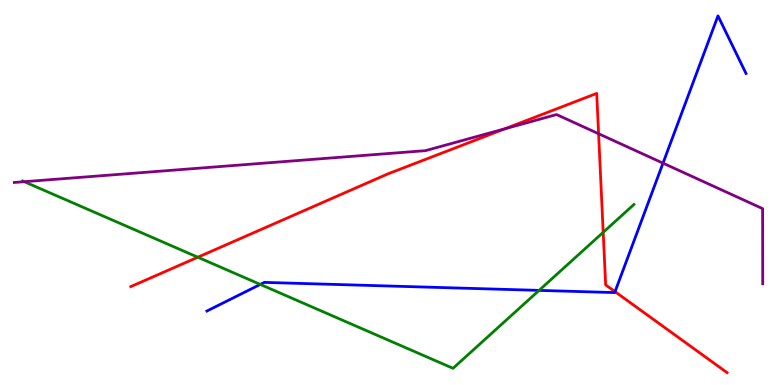[{'lines': ['blue', 'red'], 'intersections': [{'x': 7.94, 'y': 2.42}]}, {'lines': ['green', 'red'], 'intersections': [{'x': 2.55, 'y': 3.32}, {'x': 7.78, 'y': 3.97}]}, {'lines': ['purple', 'red'], 'intersections': [{'x': 6.52, 'y': 6.66}, {'x': 7.72, 'y': 6.53}]}, {'lines': ['blue', 'green'], 'intersections': [{'x': 3.36, 'y': 2.61}, {'x': 6.96, 'y': 2.46}]}, {'lines': ['blue', 'purple'], 'intersections': [{'x': 8.55, 'y': 5.76}]}, {'lines': ['green', 'purple'], 'intersections': [{'x': 0.313, 'y': 5.28}]}]